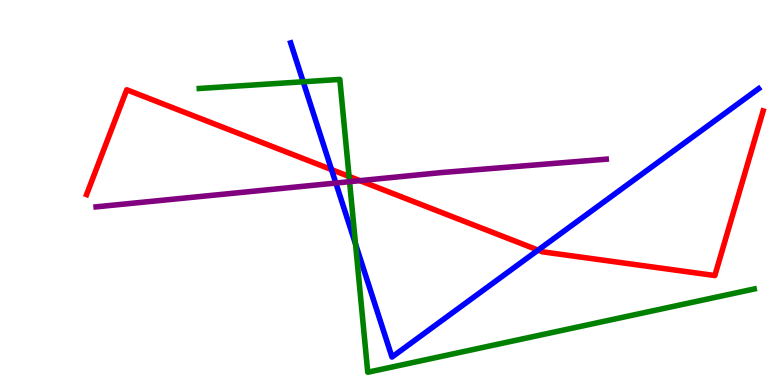[{'lines': ['blue', 'red'], 'intersections': [{'x': 4.28, 'y': 5.6}, {'x': 6.94, 'y': 3.5}]}, {'lines': ['green', 'red'], 'intersections': [{'x': 4.5, 'y': 5.42}]}, {'lines': ['purple', 'red'], 'intersections': [{'x': 4.64, 'y': 5.31}]}, {'lines': ['blue', 'green'], 'intersections': [{'x': 3.91, 'y': 7.88}, {'x': 4.59, 'y': 3.66}]}, {'lines': ['blue', 'purple'], 'intersections': [{'x': 4.33, 'y': 5.25}]}, {'lines': ['green', 'purple'], 'intersections': [{'x': 4.51, 'y': 5.28}]}]